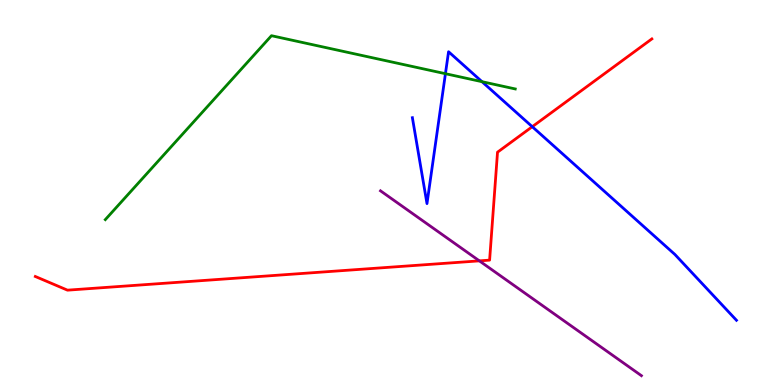[{'lines': ['blue', 'red'], 'intersections': [{'x': 6.87, 'y': 6.71}]}, {'lines': ['green', 'red'], 'intersections': []}, {'lines': ['purple', 'red'], 'intersections': [{'x': 6.19, 'y': 3.22}]}, {'lines': ['blue', 'green'], 'intersections': [{'x': 5.75, 'y': 8.09}, {'x': 6.22, 'y': 7.88}]}, {'lines': ['blue', 'purple'], 'intersections': []}, {'lines': ['green', 'purple'], 'intersections': []}]